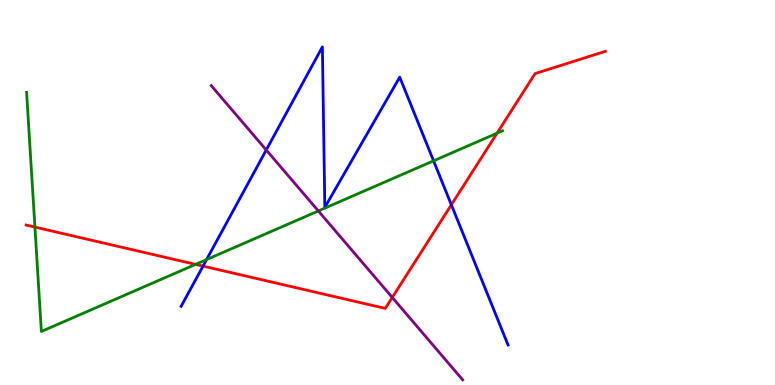[{'lines': ['blue', 'red'], 'intersections': [{'x': 2.62, 'y': 3.09}, {'x': 5.82, 'y': 4.68}]}, {'lines': ['green', 'red'], 'intersections': [{'x': 0.451, 'y': 4.1}, {'x': 2.52, 'y': 3.13}, {'x': 6.41, 'y': 6.54}]}, {'lines': ['purple', 'red'], 'intersections': [{'x': 5.06, 'y': 2.27}]}, {'lines': ['blue', 'green'], 'intersections': [{'x': 2.67, 'y': 3.26}, {'x': 5.59, 'y': 5.82}]}, {'lines': ['blue', 'purple'], 'intersections': [{'x': 3.44, 'y': 6.1}]}, {'lines': ['green', 'purple'], 'intersections': [{'x': 4.11, 'y': 4.52}]}]